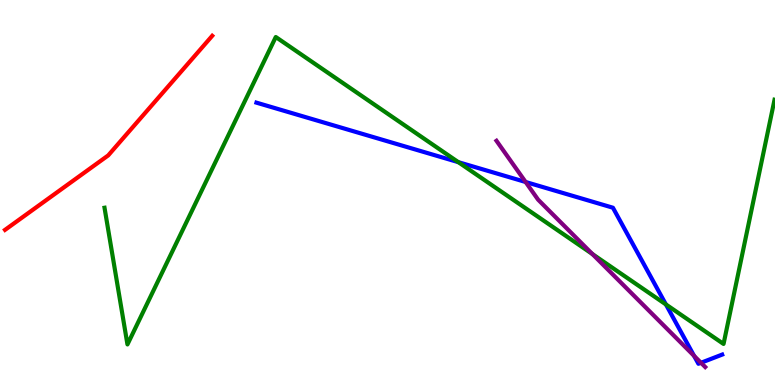[{'lines': ['blue', 'red'], 'intersections': []}, {'lines': ['green', 'red'], 'intersections': []}, {'lines': ['purple', 'red'], 'intersections': []}, {'lines': ['blue', 'green'], 'intersections': [{'x': 5.91, 'y': 5.79}, {'x': 8.59, 'y': 2.09}]}, {'lines': ['blue', 'purple'], 'intersections': [{'x': 6.78, 'y': 5.27}, {'x': 8.96, 'y': 0.757}, {'x': 9.04, 'y': 0.577}]}, {'lines': ['green', 'purple'], 'intersections': [{'x': 7.64, 'y': 3.4}]}]